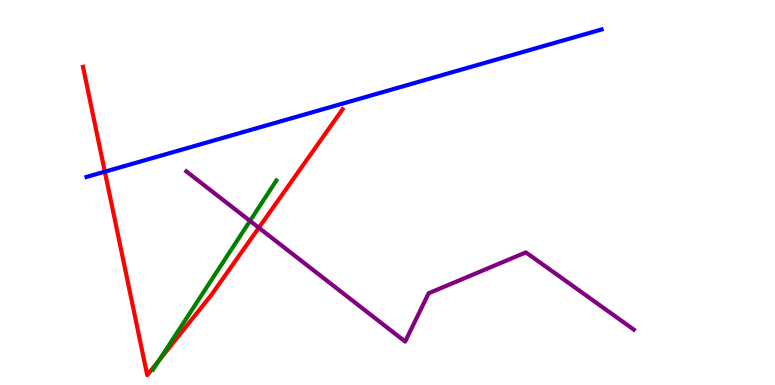[{'lines': ['blue', 'red'], 'intersections': [{'x': 1.35, 'y': 5.54}]}, {'lines': ['green', 'red'], 'intersections': [{'x': 2.05, 'y': 0.634}]}, {'lines': ['purple', 'red'], 'intersections': [{'x': 3.34, 'y': 4.08}]}, {'lines': ['blue', 'green'], 'intersections': []}, {'lines': ['blue', 'purple'], 'intersections': []}, {'lines': ['green', 'purple'], 'intersections': [{'x': 3.23, 'y': 4.26}]}]